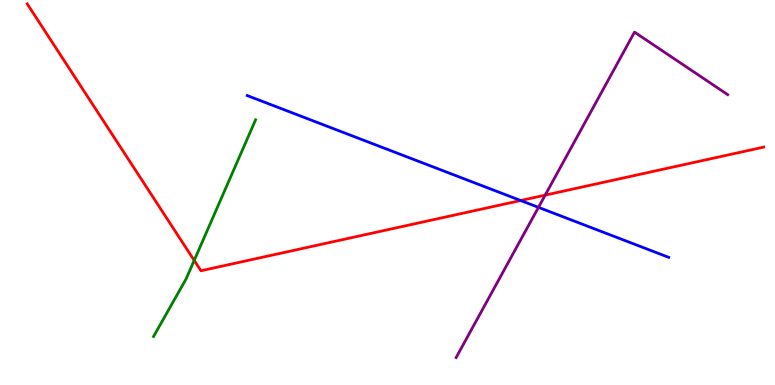[{'lines': ['blue', 'red'], 'intersections': [{'x': 6.72, 'y': 4.79}]}, {'lines': ['green', 'red'], 'intersections': [{'x': 2.51, 'y': 3.24}]}, {'lines': ['purple', 'red'], 'intersections': [{'x': 7.03, 'y': 4.93}]}, {'lines': ['blue', 'green'], 'intersections': []}, {'lines': ['blue', 'purple'], 'intersections': [{'x': 6.95, 'y': 4.61}]}, {'lines': ['green', 'purple'], 'intersections': []}]